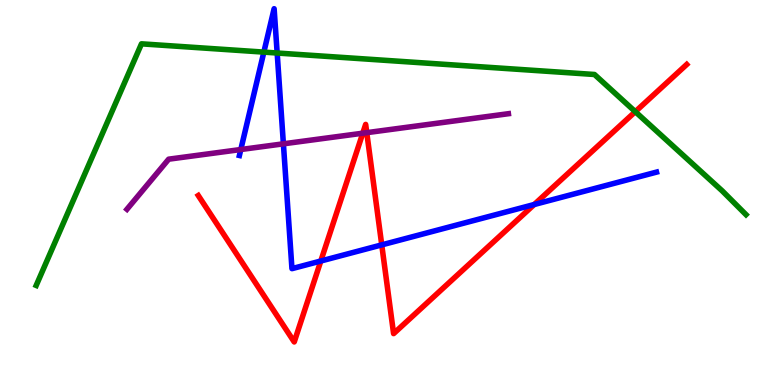[{'lines': ['blue', 'red'], 'intersections': [{'x': 4.14, 'y': 3.22}, {'x': 4.93, 'y': 3.64}, {'x': 6.89, 'y': 4.69}]}, {'lines': ['green', 'red'], 'intersections': [{'x': 8.2, 'y': 7.1}]}, {'lines': ['purple', 'red'], 'intersections': [{'x': 4.68, 'y': 6.54}, {'x': 4.73, 'y': 6.55}]}, {'lines': ['blue', 'green'], 'intersections': [{'x': 3.4, 'y': 8.65}, {'x': 3.58, 'y': 8.62}]}, {'lines': ['blue', 'purple'], 'intersections': [{'x': 3.11, 'y': 6.12}, {'x': 3.66, 'y': 6.26}]}, {'lines': ['green', 'purple'], 'intersections': []}]